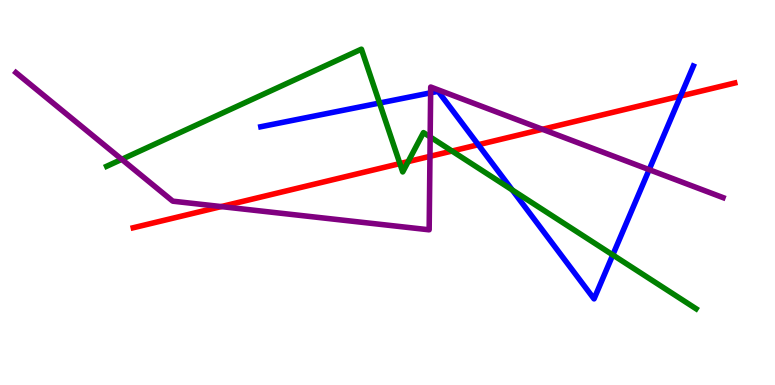[{'lines': ['blue', 'red'], 'intersections': [{'x': 6.17, 'y': 6.24}, {'x': 8.78, 'y': 7.51}]}, {'lines': ['green', 'red'], 'intersections': [{'x': 5.16, 'y': 5.75}, {'x': 5.27, 'y': 5.8}, {'x': 5.83, 'y': 6.08}]}, {'lines': ['purple', 'red'], 'intersections': [{'x': 2.85, 'y': 4.63}, {'x': 5.55, 'y': 5.94}, {'x': 7.0, 'y': 6.64}]}, {'lines': ['blue', 'green'], 'intersections': [{'x': 4.9, 'y': 7.32}, {'x': 6.61, 'y': 5.07}, {'x': 7.91, 'y': 3.38}]}, {'lines': ['blue', 'purple'], 'intersections': [{'x': 5.56, 'y': 7.59}, {'x': 8.38, 'y': 5.59}]}, {'lines': ['green', 'purple'], 'intersections': [{'x': 1.57, 'y': 5.86}, {'x': 5.55, 'y': 6.44}]}]